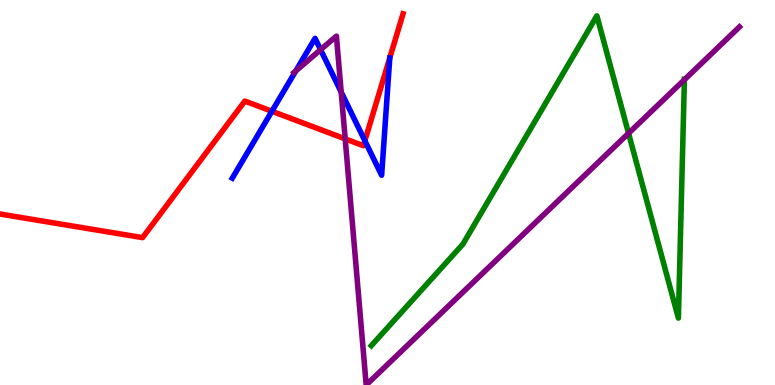[{'lines': ['blue', 'red'], 'intersections': [{'x': 3.51, 'y': 7.11}, {'x': 4.71, 'y': 6.34}]}, {'lines': ['green', 'red'], 'intersections': []}, {'lines': ['purple', 'red'], 'intersections': [{'x': 4.45, 'y': 6.39}]}, {'lines': ['blue', 'green'], 'intersections': []}, {'lines': ['blue', 'purple'], 'intersections': [{'x': 3.82, 'y': 8.16}, {'x': 4.14, 'y': 8.71}, {'x': 4.4, 'y': 7.61}]}, {'lines': ['green', 'purple'], 'intersections': [{'x': 8.11, 'y': 6.54}, {'x': 8.83, 'y': 7.93}]}]